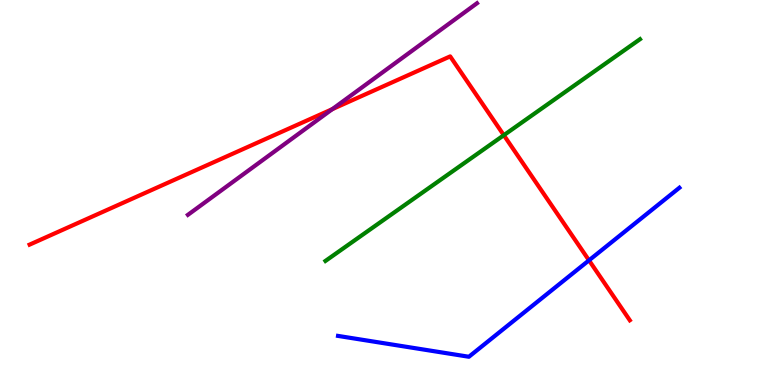[{'lines': ['blue', 'red'], 'intersections': [{'x': 7.6, 'y': 3.24}]}, {'lines': ['green', 'red'], 'intersections': [{'x': 6.5, 'y': 6.49}]}, {'lines': ['purple', 'red'], 'intersections': [{'x': 4.29, 'y': 7.17}]}, {'lines': ['blue', 'green'], 'intersections': []}, {'lines': ['blue', 'purple'], 'intersections': []}, {'lines': ['green', 'purple'], 'intersections': []}]